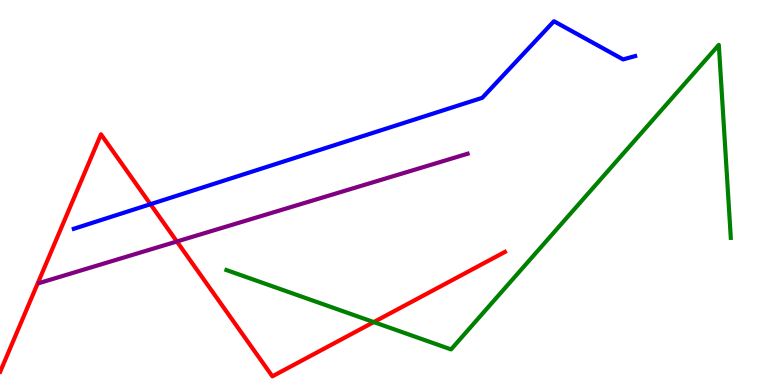[{'lines': ['blue', 'red'], 'intersections': [{'x': 1.94, 'y': 4.7}]}, {'lines': ['green', 'red'], 'intersections': [{'x': 4.82, 'y': 1.63}]}, {'lines': ['purple', 'red'], 'intersections': [{'x': 2.28, 'y': 3.73}]}, {'lines': ['blue', 'green'], 'intersections': []}, {'lines': ['blue', 'purple'], 'intersections': []}, {'lines': ['green', 'purple'], 'intersections': []}]